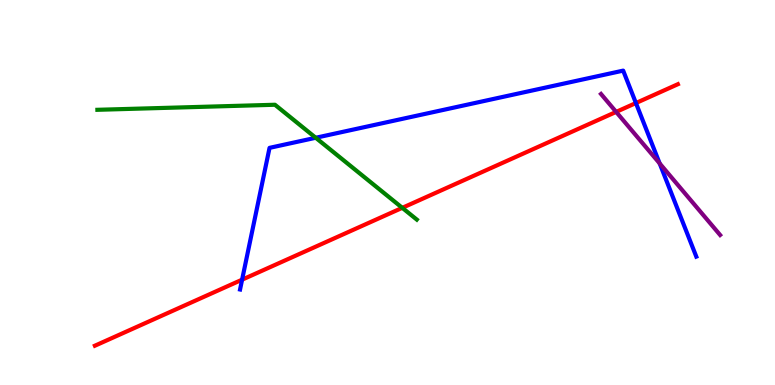[{'lines': ['blue', 'red'], 'intersections': [{'x': 3.12, 'y': 2.74}, {'x': 8.21, 'y': 7.32}]}, {'lines': ['green', 'red'], 'intersections': [{'x': 5.19, 'y': 4.6}]}, {'lines': ['purple', 'red'], 'intersections': [{'x': 7.95, 'y': 7.09}]}, {'lines': ['blue', 'green'], 'intersections': [{'x': 4.07, 'y': 6.42}]}, {'lines': ['blue', 'purple'], 'intersections': [{'x': 8.51, 'y': 5.76}]}, {'lines': ['green', 'purple'], 'intersections': []}]